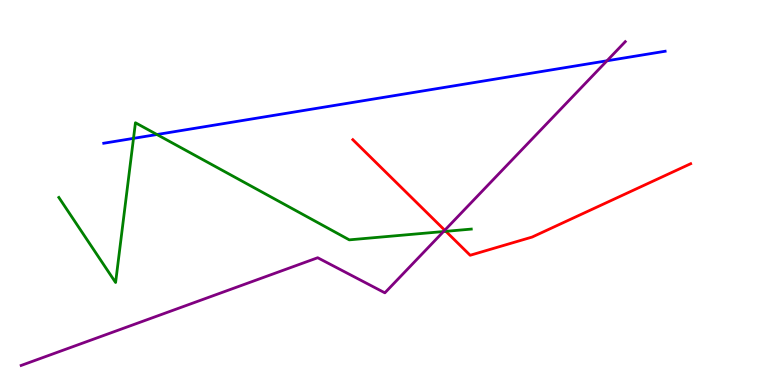[{'lines': ['blue', 'red'], 'intersections': []}, {'lines': ['green', 'red'], 'intersections': [{'x': 5.75, 'y': 3.99}]}, {'lines': ['purple', 'red'], 'intersections': [{'x': 5.74, 'y': 4.02}]}, {'lines': ['blue', 'green'], 'intersections': [{'x': 1.72, 'y': 6.41}, {'x': 2.02, 'y': 6.51}]}, {'lines': ['blue', 'purple'], 'intersections': [{'x': 7.83, 'y': 8.42}]}, {'lines': ['green', 'purple'], 'intersections': [{'x': 5.72, 'y': 3.99}]}]